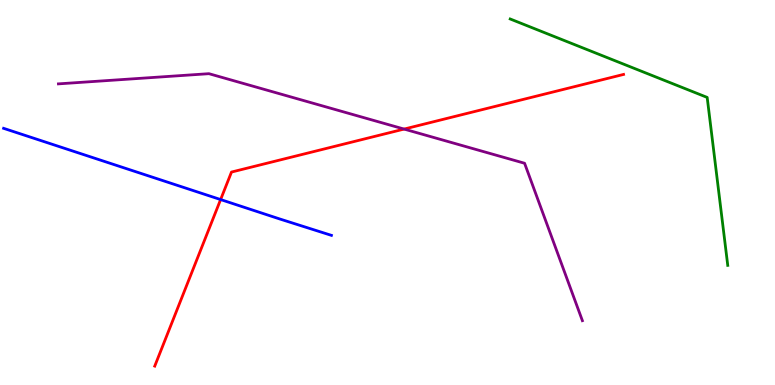[{'lines': ['blue', 'red'], 'intersections': [{'x': 2.85, 'y': 4.82}]}, {'lines': ['green', 'red'], 'intersections': []}, {'lines': ['purple', 'red'], 'intersections': [{'x': 5.21, 'y': 6.65}]}, {'lines': ['blue', 'green'], 'intersections': []}, {'lines': ['blue', 'purple'], 'intersections': []}, {'lines': ['green', 'purple'], 'intersections': []}]